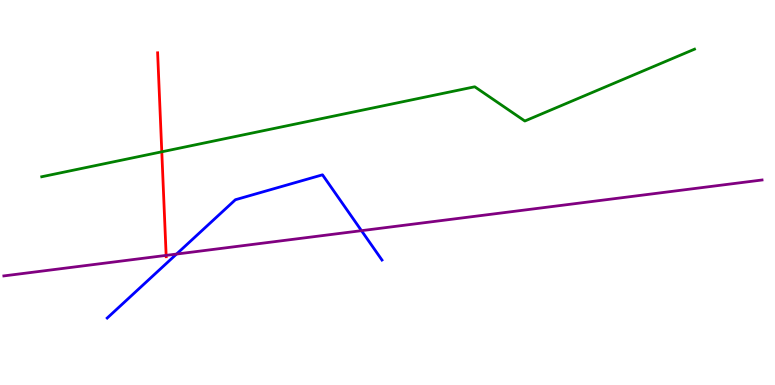[{'lines': ['blue', 'red'], 'intersections': []}, {'lines': ['green', 'red'], 'intersections': [{'x': 2.09, 'y': 6.06}]}, {'lines': ['purple', 'red'], 'intersections': [{'x': 2.14, 'y': 3.37}]}, {'lines': ['blue', 'green'], 'intersections': []}, {'lines': ['blue', 'purple'], 'intersections': [{'x': 2.28, 'y': 3.4}, {'x': 4.66, 'y': 4.01}]}, {'lines': ['green', 'purple'], 'intersections': []}]